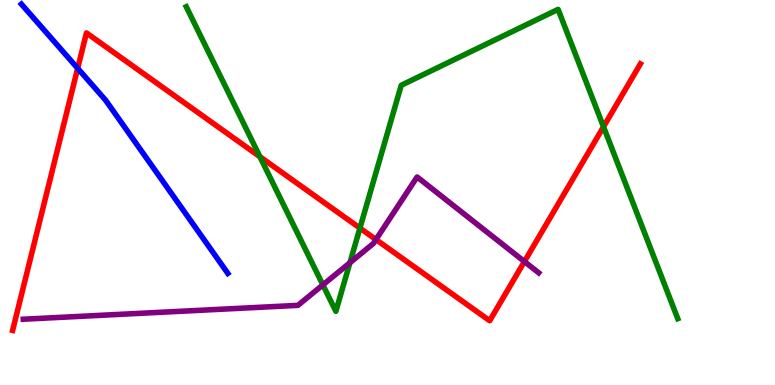[{'lines': ['blue', 'red'], 'intersections': [{'x': 1.0, 'y': 8.23}]}, {'lines': ['green', 'red'], 'intersections': [{'x': 3.35, 'y': 5.93}, {'x': 4.64, 'y': 4.08}, {'x': 7.79, 'y': 6.71}]}, {'lines': ['purple', 'red'], 'intersections': [{'x': 4.85, 'y': 3.78}, {'x': 6.77, 'y': 3.21}]}, {'lines': ['blue', 'green'], 'intersections': []}, {'lines': ['blue', 'purple'], 'intersections': []}, {'lines': ['green', 'purple'], 'intersections': [{'x': 4.17, 'y': 2.6}, {'x': 4.51, 'y': 3.18}]}]